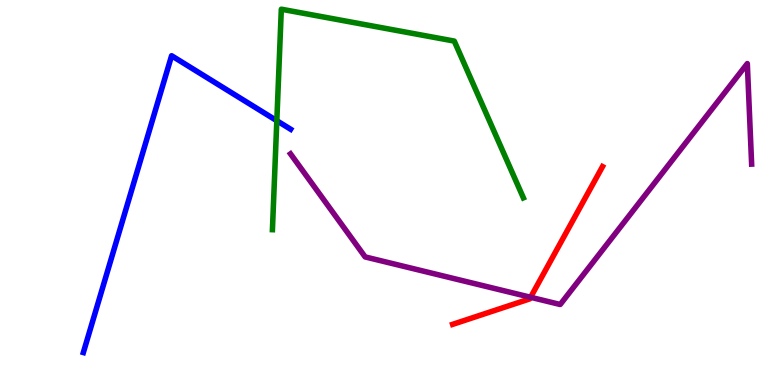[{'lines': ['blue', 'red'], 'intersections': []}, {'lines': ['green', 'red'], 'intersections': []}, {'lines': ['purple', 'red'], 'intersections': [{'x': 6.85, 'y': 2.28}]}, {'lines': ['blue', 'green'], 'intersections': [{'x': 3.57, 'y': 6.86}]}, {'lines': ['blue', 'purple'], 'intersections': []}, {'lines': ['green', 'purple'], 'intersections': []}]